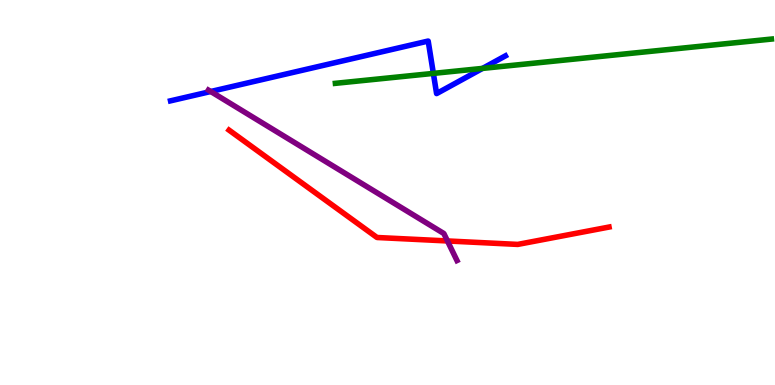[{'lines': ['blue', 'red'], 'intersections': []}, {'lines': ['green', 'red'], 'intersections': []}, {'lines': ['purple', 'red'], 'intersections': [{'x': 5.77, 'y': 3.74}]}, {'lines': ['blue', 'green'], 'intersections': [{'x': 5.59, 'y': 8.09}, {'x': 6.23, 'y': 8.22}]}, {'lines': ['blue', 'purple'], 'intersections': [{'x': 2.72, 'y': 7.62}]}, {'lines': ['green', 'purple'], 'intersections': []}]